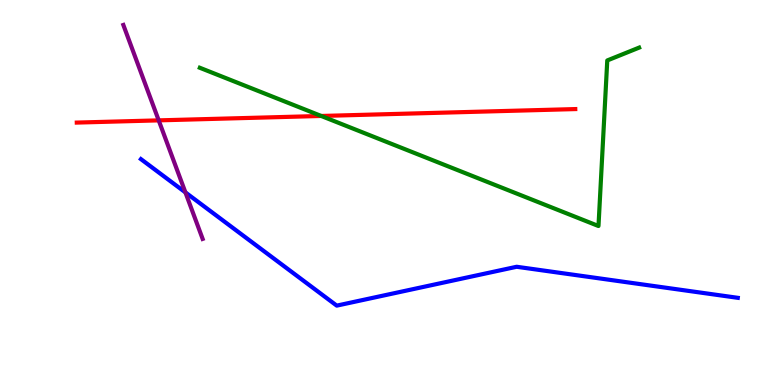[{'lines': ['blue', 'red'], 'intersections': []}, {'lines': ['green', 'red'], 'intersections': [{'x': 4.14, 'y': 6.99}]}, {'lines': ['purple', 'red'], 'intersections': [{'x': 2.05, 'y': 6.87}]}, {'lines': ['blue', 'green'], 'intersections': []}, {'lines': ['blue', 'purple'], 'intersections': [{'x': 2.39, 'y': 5.0}]}, {'lines': ['green', 'purple'], 'intersections': []}]